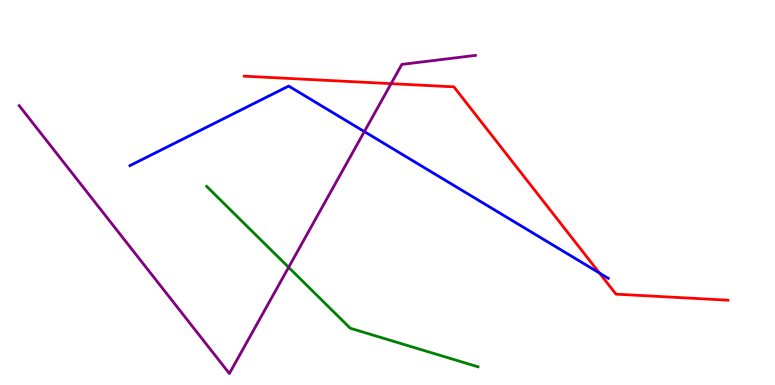[{'lines': ['blue', 'red'], 'intersections': [{'x': 7.74, 'y': 2.91}]}, {'lines': ['green', 'red'], 'intersections': []}, {'lines': ['purple', 'red'], 'intersections': [{'x': 5.05, 'y': 7.83}]}, {'lines': ['blue', 'green'], 'intersections': []}, {'lines': ['blue', 'purple'], 'intersections': [{'x': 4.7, 'y': 6.58}]}, {'lines': ['green', 'purple'], 'intersections': [{'x': 3.72, 'y': 3.06}]}]